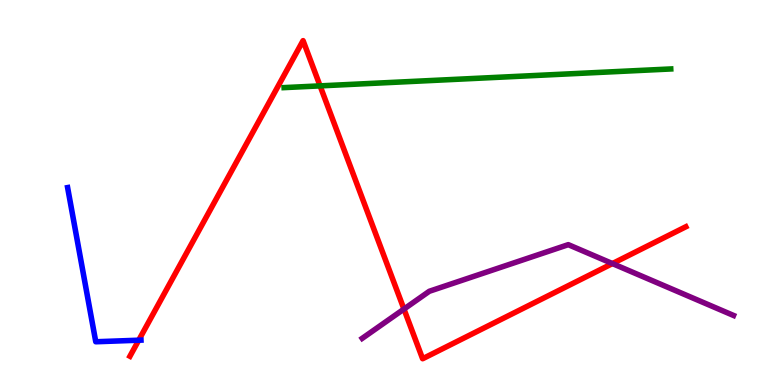[{'lines': ['blue', 'red'], 'intersections': [{'x': 1.79, 'y': 1.16}]}, {'lines': ['green', 'red'], 'intersections': [{'x': 4.13, 'y': 7.77}]}, {'lines': ['purple', 'red'], 'intersections': [{'x': 5.21, 'y': 1.97}, {'x': 7.9, 'y': 3.15}]}, {'lines': ['blue', 'green'], 'intersections': []}, {'lines': ['blue', 'purple'], 'intersections': []}, {'lines': ['green', 'purple'], 'intersections': []}]